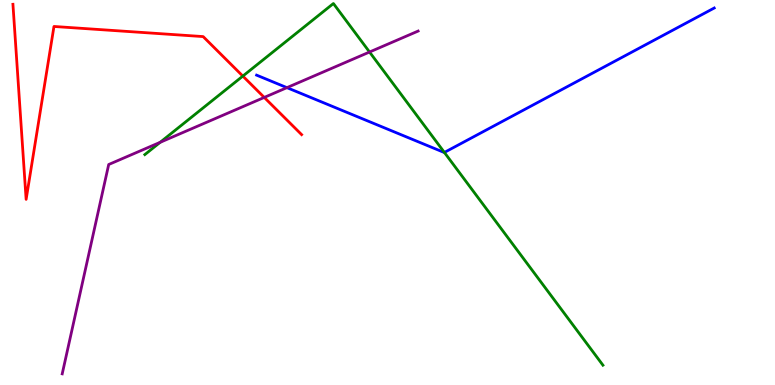[{'lines': ['blue', 'red'], 'intersections': []}, {'lines': ['green', 'red'], 'intersections': [{'x': 3.13, 'y': 8.02}]}, {'lines': ['purple', 'red'], 'intersections': [{'x': 3.41, 'y': 7.47}]}, {'lines': ['blue', 'green'], 'intersections': [{'x': 5.73, 'y': 6.04}]}, {'lines': ['blue', 'purple'], 'intersections': [{'x': 3.7, 'y': 7.72}]}, {'lines': ['green', 'purple'], 'intersections': [{'x': 2.07, 'y': 6.3}, {'x': 4.77, 'y': 8.65}]}]